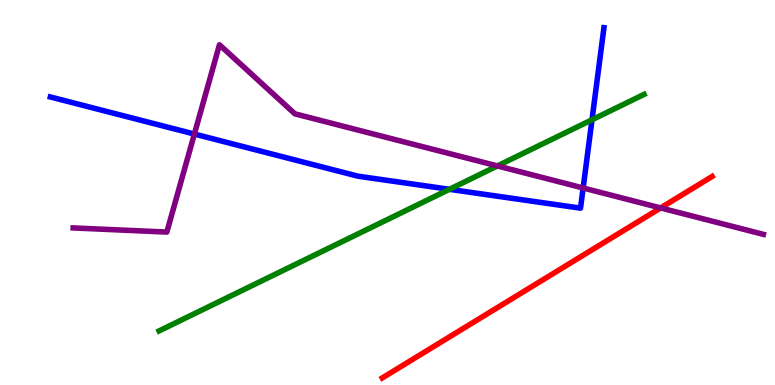[{'lines': ['blue', 'red'], 'intersections': []}, {'lines': ['green', 'red'], 'intersections': []}, {'lines': ['purple', 'red'], 'intersections': [{'x': 8.52, 'y': 4.6}]}, {'lines': ['blue', 'green'], 'intersections': [{'x': 5.8, 'y': 5.08}, {'x': 7.64, 'y': 6.89}]}, {'lines': ['blue', 'purple'], 'intersections': [{'x': 2.51, 'y': 6.52}, {'x': 7.52, 'y': 5.12}]}, {'lines': ['green', 'purple'], 'intersections': [{'x': 6.42, 'y': 5.69}]}]